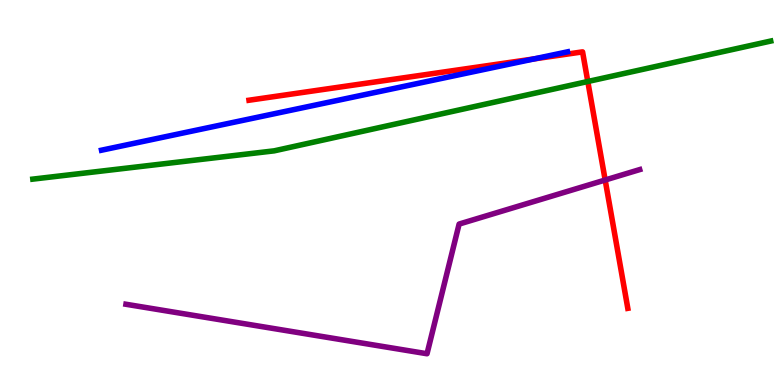[{'lines': ['blue', 'red'], 'intersections': [{'x': 6.89, 'y': 8.47}]}, {'lines': ['green', 'red'], 'intersections': [{'x': 7.58, 'y': 7.88}]}, {'lines': ['purple', 'red'], 'intersections': [{'x': 7.81, 'y': 5.32}]}, {'lines': ['blue', 'green'], 'intersections': []}, {'lines': ['blue', 'purple'], 'intersections': []}, {'lines': ['green', 'purple'], 'intersections': []}]